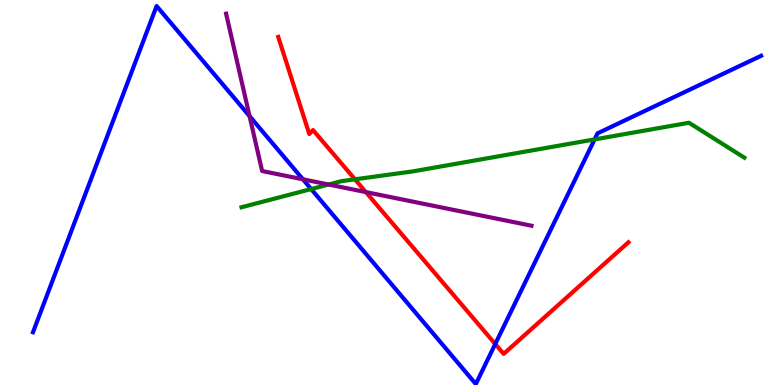[{'lines': ['blue', 'red'], 'intersections': [{'x': 6.39, 'y': 1.06}]}, {'lines': ['green', 'red'], 'intersections': [{'x': 4.58, 'y': 5.34}]}, {'lines': ['purple', 'red'], 'intersections': [{'x': 4.72, 'y': 5.01}]}, {'lines': ['blue', 'green'], 'intersections': [{'x': 4.01, 'y': 5.09}, {'x': 7.67, 'y': 6.38}]}, {'lines': ['blue', 'purple'], 'intersections': [{'x': 3.22, 'y': 6.98}, {'x': 3.91, 'y': 5.34}]}, {'lines': ['green', 'purple'], 'intersections': [{'x': 4.24, 'y': 5.21}]}]